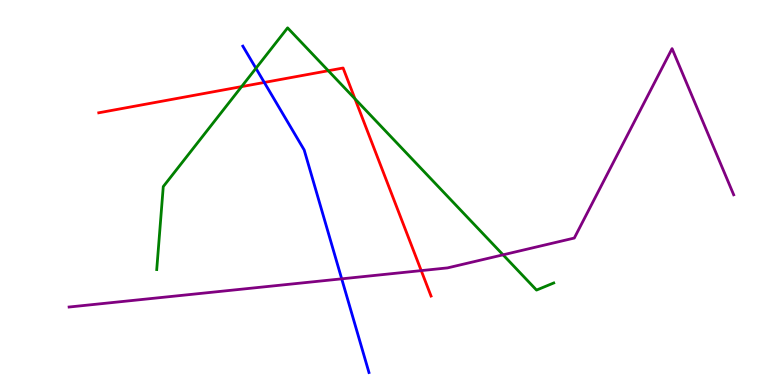[{'lines': ['blue', 'red'], 'intersections': [{'x': 3.41, 'y': 7.86}]}, {'lines': ['green', 'red'], 'intersections': [{'x': 3.12, 'y': 7.75}, {'x': 4.24, 'y': 8.16}, {'x': 4.58, 'y': 7.43}]}, {'lines': ['purple', 'red'], 'intersections': [{'x': 5.44, 'y': 2.97}]}, {'lines': ['blue', 'green'], 'intersections': [{'x': 3.3, 'y': 8.23}]}, {'lines': ['blue', 'purple'], 'intersections': [{'x': 4.41, 'y': 2.76}]}, {'lines': ['green', 'purple'], 'intersections': [{'x': 6.49, 'y': 3.38}]}]